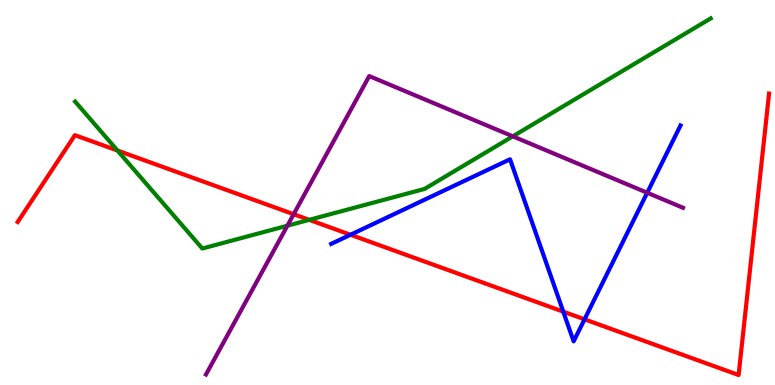[{'lines': ['blue', 'red'], 'intersections': [{'x': 4.52, 'y': 3.9}, {'x': 7.27, 'y': 1.91}, {'x': 7.54, 'y': 1.71}]}, {'lines': ['green', 'red'], 'intersections': [{'x': 1.52, 'y': 6.09}, {'x': 3.99, 'y': 4.29}]}, {'lines': ['purple', 'red'], 'intersections': [{'x': 3.79, 'y': 4.44}]}, {'lines': ['blue', 'green'], 'intersections': []}, {'lines': ['blue', 'purple'], 'intersections': [{'x': 8.35, 'y': 4.99}]}, {'lines': ['green', 'purple'], 'intersections': [{'x': 3.71, 'y': 4.14}, {'x': 6.62, 'y': 6.46}]}]